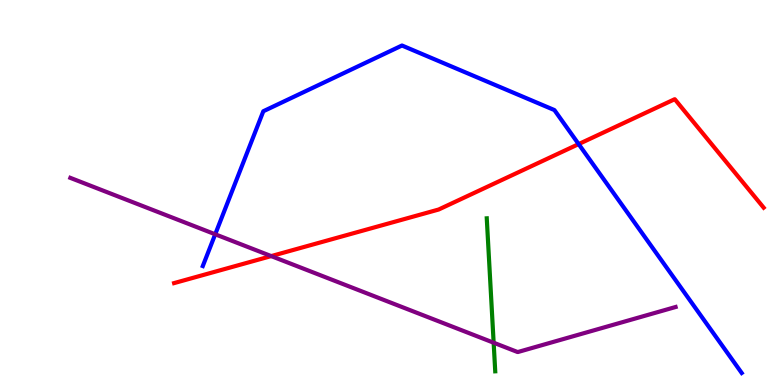[{'lines': ['blue', 'red'], 'intersections': [{'x': 7.47, 'y': 6.26}]}, {'lines': ['green', 'red'], 'intersections': []}, {'lines': ['purple', 'red'], 'intersections': [{'x': 3.5, 'y': 3.35}]}, {'lines': ['blue', 'green'], 'intersections': []}, {'lines': ['blue', 'purple'], 'intersections': [{'x': 2.78, 'y': 3.91}]}, {'lines': ['green', 'purple'], 'intersections': [{'x': 6.37, 'y': 1.1}]}]